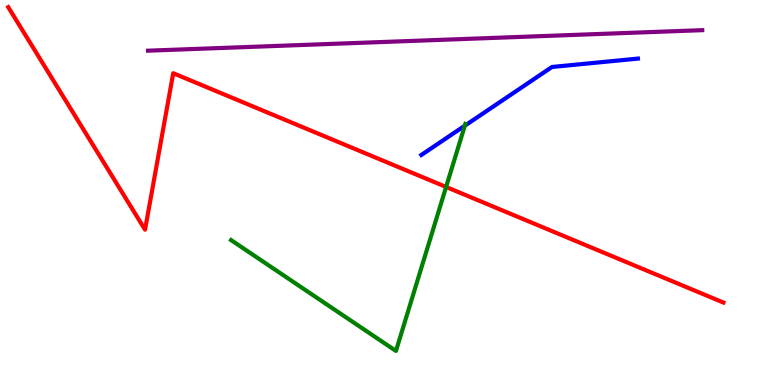[{'lines': ['blue', 'red'], 'intersections': []}, {'lines': ['green', 'red'], 'intersections': [{'x': 5.76, 'y': 5.14}]}, {'lines': ['purple', 'red'], 'intersections': []}, {'lines': ['blue', 'green'], 'intersections': [{'x': 6.0, 'y': 6.74}]}, {'lines': ['blue', 'purple'], 'intersections': []}, {'lines': ['green', 'purple'], 'intersections': []}]